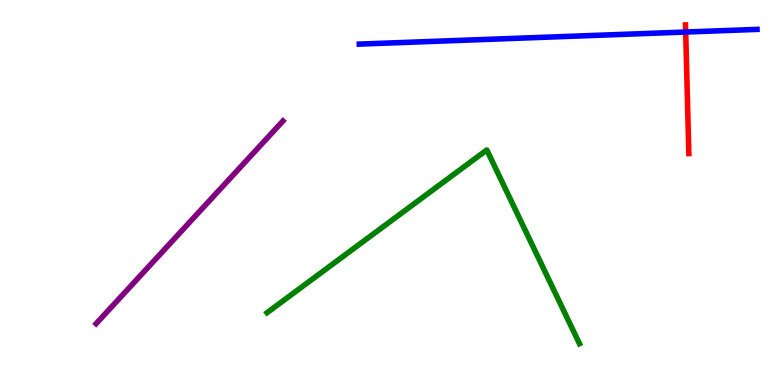[{'lines': ['blue', 'red'], 'intersections': [{'x': 8.85, 'y': 9.17}]}, {'lines': ['green', 'red'], 'intersections': []}, {'lines': ['purple', 'red'], 'intersections': []}, {'lines': ['blue', 'green'], 'intersections': []}, {'lines': ['blue', 'purple'], 'intersections': []}, {'lines': ['green', 'purple'], 'intersections': []}]